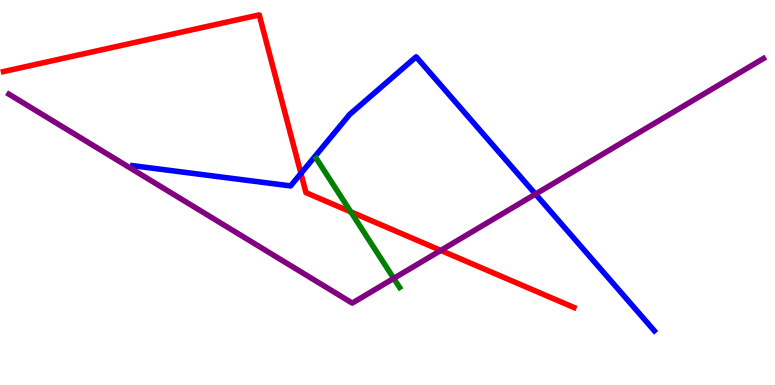[{'lines': ['blue', 'red'], 'intersections': [{'x': 3.88, 'y': 5.5}]}, {'lines': ['green', 'red'], 'intersections': [{'x': 4.53, 'y': 4.5}]}, {'lines': ['purple', 'red'], 'intersections': [{'x': 5.69, 'y': 3.5}]}, {'lines': ['blue', 'green'], 'intersections': []}, {'lines': ['blue', 'purple'], 'intersections': [{'x': 6.91, 'y': 4.96}]}, {'lines': ['green', 'purple'], 'intersections': [{'x': 5.08, 'y': 2.77}]}]